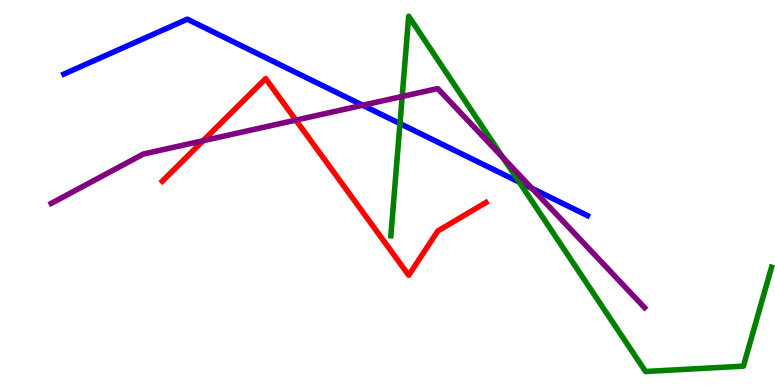[{'lines': ['blue', 'red'], 'intersections': []}, {'lines': ['green', 'red'], 'intersections': []}, {'lines': ['purple', 'red'], 'intersections': [{'x': 2.62, 'y': 6.34}, {'x': 3.82, 'y': 6.88}]}, {'lines': ['blue', 'green'], 'intersections': [{'x': 5.16, 'y': 6.79}, {'x': 6.7, 'y': 5.27}]}, {'lines': ['blue', 'purple'], 'intersections': [{'x': 4.68, 'y': 7.27}, {'x': 6.86, 'y': 5.11}]}, {'lines': ['green', 'purple'], 'intersections': [{'x': 5.19, 'y': 7.49}, {'x': 6.49, 'y': 5.9}]}]